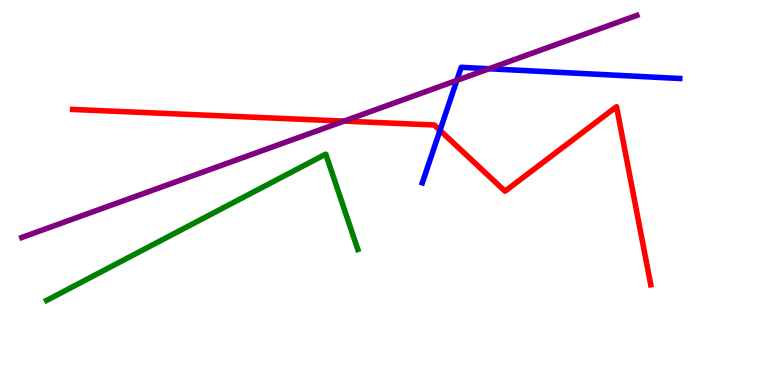[{'lines': ['blue', 'red'], 'intersections': [{'x': 5.68, 'y': 6.61}]}, {'lines': ['green', 'red'], 'intersections': []}, {'lines': ['purple', 'red'], 'intersections': [{'x': 4.44, 'y': 6.85}]}, {'lines': ['blue', 'green'], 'intersections': []}, {'lines': ['blue', 'purple'], 'intersections': [{'x': 5.89, 'y': 7.91}, {'x': 6.31, 'y': 8.21}]}, {'lines': ['green', 'purple'], 'intersections': []}]